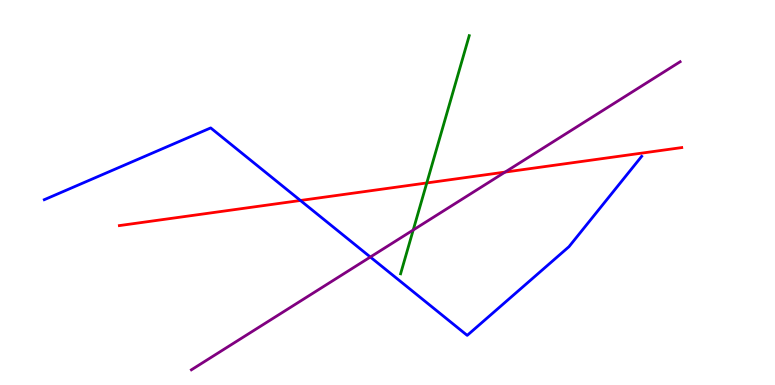[{'lines': ['blue', 'red'], 'intersections': [{'x': 3.88, 'y': 4.79}]}, {'lines': ['green', 'red'], 'intersections': [{'x': 5.51, 'y': 5.25}]}, {'lines': ['purple', 'red'], 'intersections': [{'x': 6.52, 'y': 5.53}]}, {'lines': ['blue', 'green'], 'intersections': []}, {'lines': ['blue', 'purple'], 'intersections': [{'x': 4.78, 'y': 3.32}]}, {'lines': ['green', 'purple'], 'intersections': [{'x': 5.33, 'y': 4.03}]}]